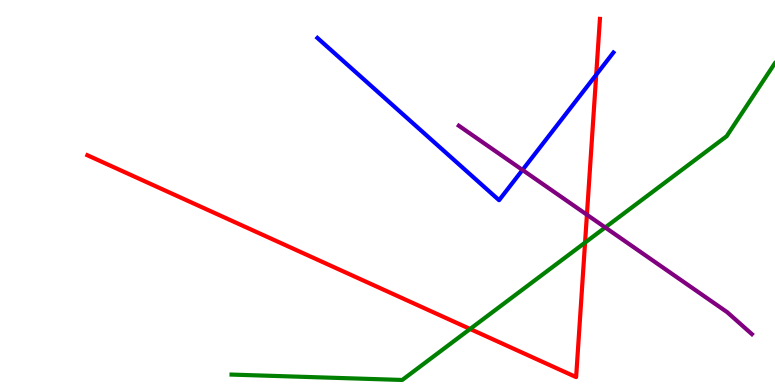[{'lines': ['blue', 'red'], 'intersections': [{'x': 7.69, 'y': 8.06}]}, {'lines': ['green', 'red'], 'intersections': [{'x': 6.07, 'y': 1.46}, {'x': 7.55, 'y': 3.7}]}, {'lines': ['purple', 'red'], 'intersections': [{'x': 7.57, 'y': 4.42}]}, {'lines': ['blue', 'green'], 'intersections': []}, {'lines': ['blue', 'purple'], 'intersections': [{'x': 6.74, 'y': 5.59}]}, {'lines': ['green', 'purple'], 'intersections': [{'x': 7.81, 'y': 4.09}]}]